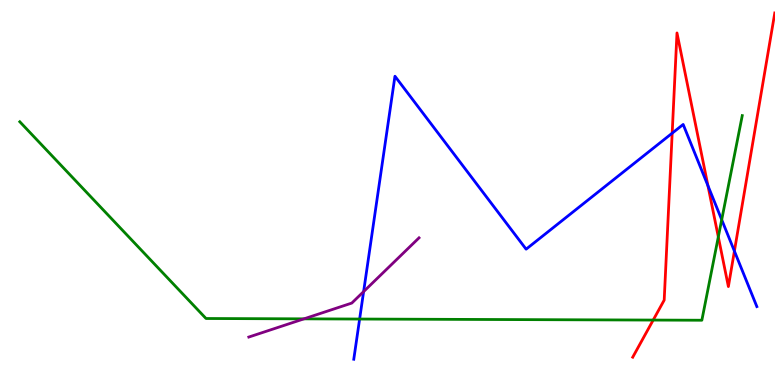[{'lines': ['blue', 'red'], 'intersections': [{'x': 8.67, 'y': 6.54}, {'x': 9.13, 'y': 5.18}, {'x': 9.48, 'y': 3.48}]}, {'lines': ['green', 'red'], 'intersections': [{'x': 8.43, 'y': 1.69}, {'x': 9.27, 'y': 3.85}]}, {'lines': ['purple', 'red'], 'intersections': []}, {'lines': ['blue', 'green'], 'intersections': [{'x': 4.64, 'y': 1.71}, {'x': 9.31, 'y': 4.29}]}, {'lines': ['blue', 'purple'], 'intersections': [{'x': 4.69, 'y': 2.43}]}, {'lines': ['green', 'purple'], 'intersections': [{'x': 3.92, 'y': 1.72}]}]